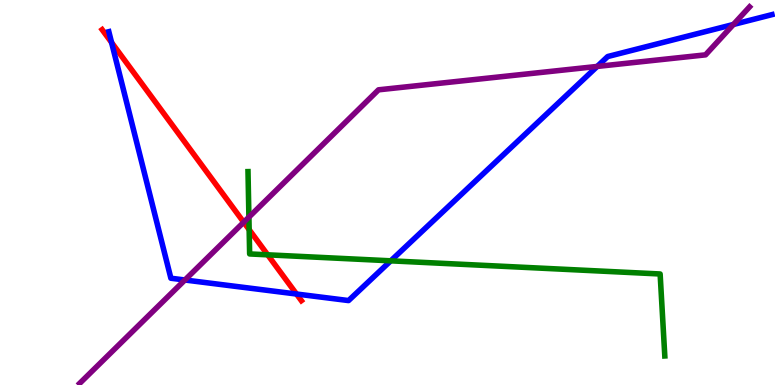[{'lines': ['blue', 'red'], 'intersections': [{'x': 1.44, 'y': 8.9}, {'x': 3.83, 'y': 2.36}]}, {'lines': ['green', 'red'], 'intersections': [{'x': 3.21, 'y': 4.04}, {'x': 3.45, 'y': 3.38}]}, {'lines': ['purple', 'red'], 'intersections': [{'x': 3.14, 'y': 4.23}]}, {'lines': ['blue', 'green'], 'intersections': [{'x': 5.04, 'y': 3.23}]}, {'lines': ['blue', 'purple'], 'intersections': [{'x': 2.39, 'y': 2.73}, {'x': 7.71, 'y': 8.27}, {'x': 9.46, 'y': 9.36}]}, {'lines': ['green', 'purple'], 'intersections': [{'x': 3.21, 'y': 4.36}]}]